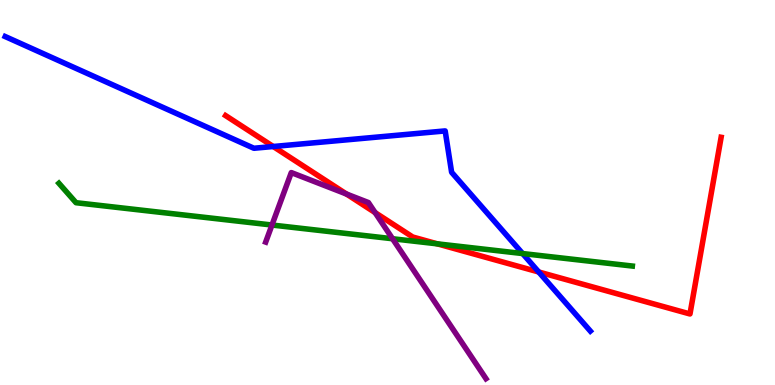[{'lines': ['blue', 'red'], 'intersections': [{'x': 3.53, 'y': 6.19}, {'x': 6.95, 'y': 2.94}]}, {'lines': ['green', 'red'], 'intersections': [{'x': 5.64, 'y': 3.67}]}, {'lines': ['purple', 'red'], 'intersections': [{'x': 4.47, 'y': 4.96}, {'x': 4.84, 'y': 4.48}]}, {'lines': ['blue', 'green'], 'intersections': [{'x': 6.74, 'y': 3.41}]}, {'lines': ['blue', 'purple'], 'intersections': []}, {'lines': ['green', 'purple'], 'intersections': [{'x': 3.51, 'y': 4.16}, {'x': 5.07, 'y': 3.8}]}]